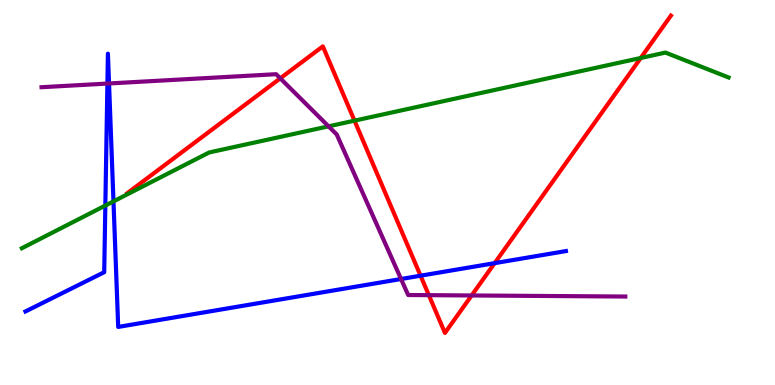[{'lines': ['blue', 'red'], 'intersections': [{'x': 5.43, 'y': 2.84}, {'x': 6.38, 'y': 3.16}]}, {'lines': ['green', 'red'], 'intersections': [{'x': 4.57, 'y': 6.87}, {'x': 8.27, 'y': 8.49}]}, {'lines': ['purple', 'red'], 'intersections': [{'x': 3.62, 'y': 7.97}, {'x': 5.53, 'y': 2.33}, {'x': 6.09, 'y': 2.33}]}, {'lines': ['blue', 'green'], 'intersections': [{'x': 1.36, 'y': 4.66}, {'x': 1.46, 'y': 4.77}]}, {'lines': ['blue', 'purple'], 'intersections': [{'x': 1.39, 'y': 7.83}, {'x': 1.41, 'y': 7.83}, {'x': 5.17, 'y': 2.75}]}, {'lines': ['green', 'purple'], 'intersections': [{'x': 4.24, 'y': 6.72}]}]